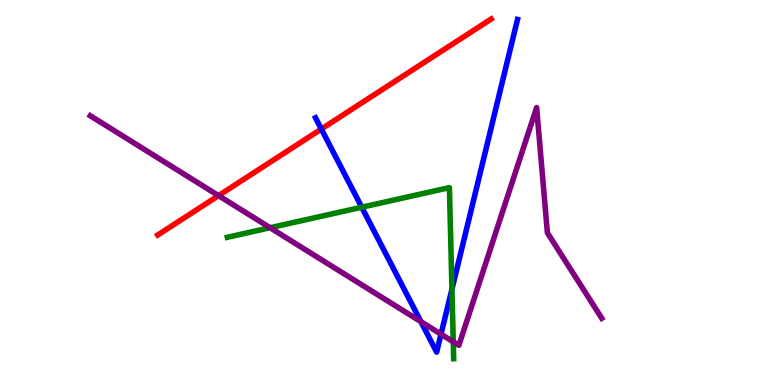[{'lines': ['blue', 'red'], 'intersections': [{'x': 4.15, 'y': 6.65}]}, {'lines': ['green', 'red'], 'intersections': []}, {'lines': ['purple', 'red'], 'intersections': [{'x': 2.82, 'y': 4.92}]}, {'lines': ['blue', 'green'], 'intersections': [{'x': 4.67, 'y': 4.62}, {'x': 5.83, 'y': 2.49}]}, {'lines': ['blue', 'purple'], 'intersections': [{'x': 5.43, 'y': 1.65}, {'x': 5.69, 'y': 1.32}]}, {'lines': ['green', 'purple'], 'intersections': [{'x': 3.48, 'y': 4.08}, {'x': 5.85, 'y': 1.12}]}]